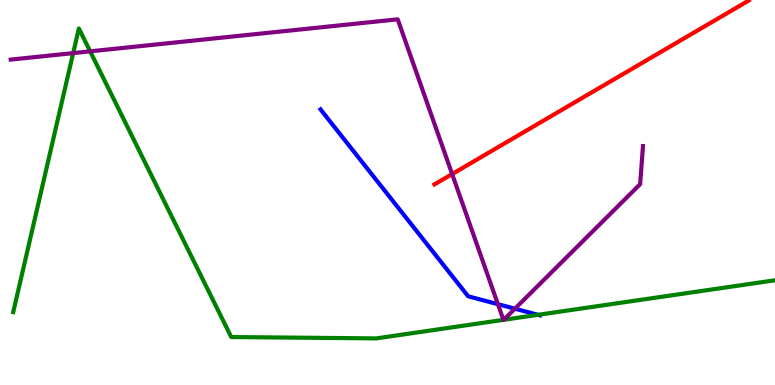[{'lines': ['blue', 'red'], 'intersections': []}, {'lines': ['green', 'red'], 'intersections': []}, {'lines': ['purple', 'red'], 'intersections': [{'x': 5.83, 'y': 5.48}]}, {'lines': ['blue', 'green'], 'intersections': [{'x': 6.94, 'y': 1.82}]}, {'lines': ['blue', 'purple'], 'intersections': [{'x': 6.42, 'y': 2.1}, {'x': 6.64, 'y': 1.98}]}, {'lines': ['green', 'purple'], 'intersections': [{'x': 0.944, 'y': 8.62}, {'x': 1.16, 'y': 8.67}, {'x': 6.5, 'y': 1.69}, {'x': 6.5, 'y': 1.69}]}]